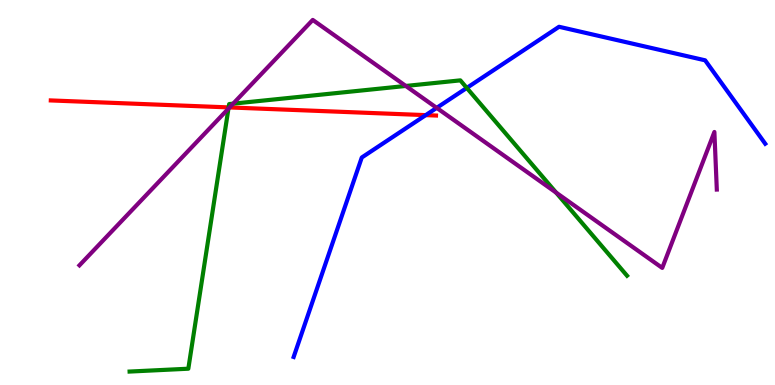[{'lines': ['blue', 'red'], 'intersections': [{'x': 5.49, 'y': 7.01}]}, {'lines': ['green', 'red'], 'intersections': [{'x': 2.95, 'y': 7.21}]}, {'lines': ['purple', 'red'], 'intersections': [{'x': 2.96, 'y': 7.21}]}, {'lines': ['blue', 'green'], 'intersections': [{'x': 6.02, 'y': 7.72}]}, {'lines': ['blue', 'purple'], 'intersections': [{'x': 5.63, 'y': 7.2}]}, {'lines': ['green', 'purple'], 'intersections': [{'x': 2.95, 'y': 7.18}, {'x': 3.01, 'y': 7.31}, {'x': 5.24, 'y': 7.77}, {'x': 7.18, 'y': 5.0}]}]